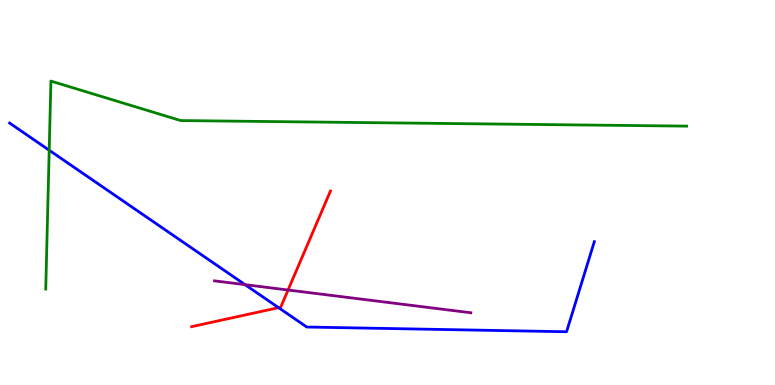[{'lines': ['blue', 'red'], 'intersections': [{'x': 3.59, 'y': 2.01}]}, {'lines': ['green', 'red'], 'intersections': []}, {'lines': ['purple', 'red'], 'intersections': [{'x': 3.72, 'y': 2.47}]}, {'lines': ['blue', 'green'], 'intersections': [{'x': 0.635, 'y': 6.1}]}, {'lines': ['blue', 'purple'], 'intersections': [{'x': 3.16, 'y': 2.61}]}, {'lines': ['green', 'purple'], 'intersections': []}]